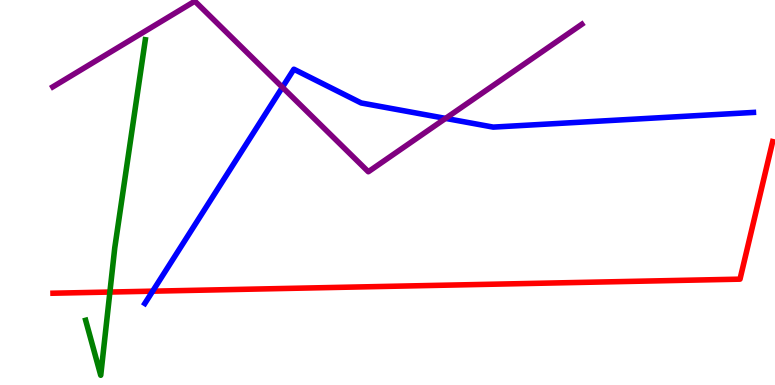[{'lines': ['blue', 'red'], 'intersections': [{'x': 1.97, 'y': 2.44}]}, {'lines': ['green', 'red'], 'intersections': [{'x': 1.42, 'y': 2.41}]}, {'lines': ['purple', 'red'], 'intersections': []}, {'lines': ['blue', 'green'], 'intersections': []}, {'lines': ['blue', 'purple'], 'intersections': [{'x': 3.64, 'y': 7.73}, {'x': 5.75, 'y': 6.92}]}, {'lines': ['green', 'purple'], 'intersections': []}]